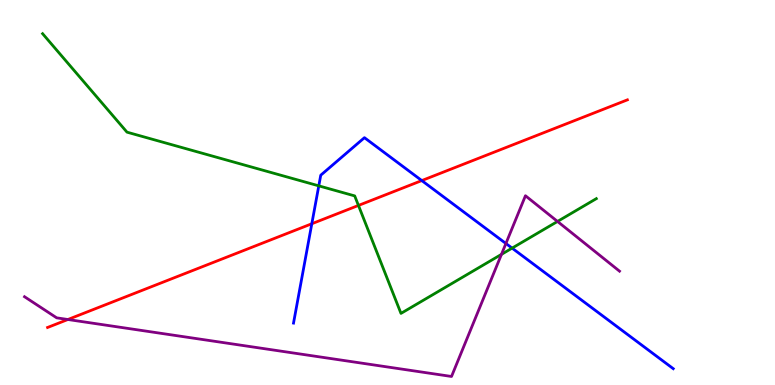[{'lines': ['blue', 'red'], 'intersections': [{'x': 4.02, 'y': 4.19}, {'x': 5.44, 'y': 5.31}]}, {'lines': ['green', 'red'], 'intersections': [{'x': 4.63, 'y': 4.66}]}, {'lines': ['purple', 'red'], 'intersections': [{'x': 0.876, 'y': 1.7}]}, {'lines': ['blue', 'green'], 'intersections': [{'x': 4.11, 'y': 5.17}, {'x': 6.61, 'y': 3.56}]}, {'lines': ['blue', 'purple'], 'intersections': [{'x': 6.53, 'y': 3.68}]}, {'lines': ['green', 'purple'], 'intersections': [{'x': 6.47, 'y': 3.39}, {'x': 7.19, 'y': 4.25}]}]